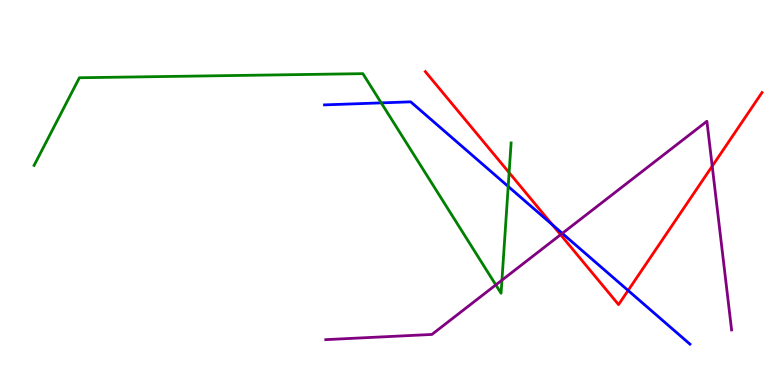[{'lines': ['blue', 'red'], 'intersections': [{'x': 7.13, 'y': 4.16}, {'x': 8.1, 'y': 2.46}]}, {'lines': ['green', 'red'], 'intersections': [{'x': 6.57, 'y': 5.52}]}, {'lines': ['purple', 'red'], 'intersections': [{'x': 7.23, 'y': 3.9}, {'x': 9.19, 'y': 5.68}]}, {'lines': ['blue', 'green'], 'intersections': [{'x': 4.92, 'y': 7.33}, {'x': 6.56, 'y': 5.16}]}, {'lines': ['blue', 'purple'], 'intersections': [{'x': 7.26, 'y': 3.94}]}, {'lines': ['green', 'purple'], 'intersections': [{'x': 6.4, 'y': 2.6}, {'x': 6.48, 'y': 2.72}]}]